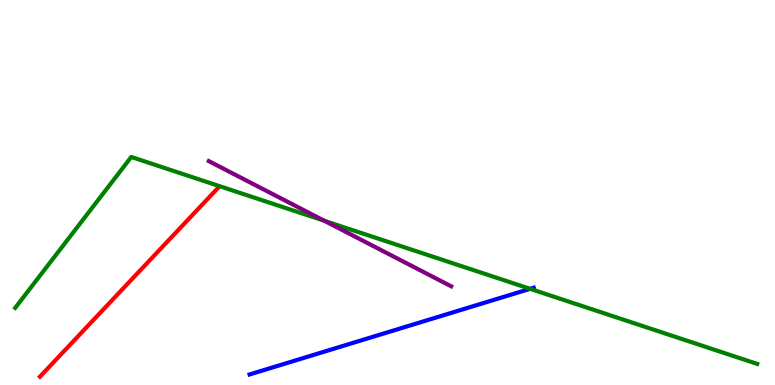[{'lines': ['blue', 'red'], 'intersections': []}, {'lines': ['green', 'red'], 'intersections': []}, {'lines': ['purple', 'red'], 'intersections': []}, {'lines': ['blue', 'green'], 'intersections': [{'x': 6.84, 'y': 2.5}]}, {'lines': ['blue', 'purple'], 'intersections': []}, {'lines': ['green', 'purple'], 'intersections': [{'x': 4.19, 'y': 4.26}]}]